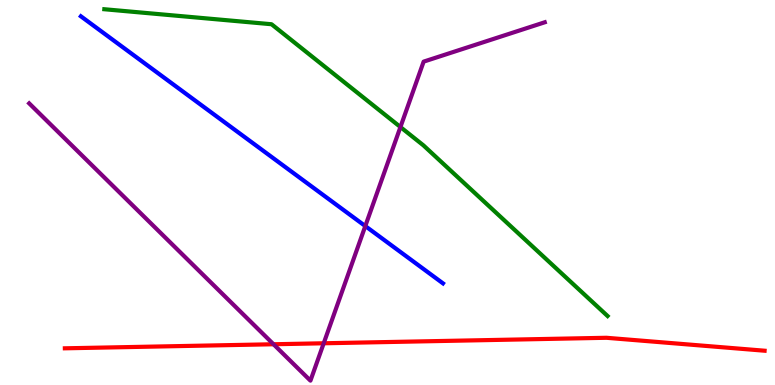[{'lines': ['blue', 'red'], 'intersections': []}, {'lines': ['green', 'red'], 'intersections': []}, {'lines': ['purple', 'red'], 'intersections': [{'x': 3.53, 'y': 1.06}, {'x': 4.18, 'y': 1.08}]}, {'lines': ['blue', 'green'], 'intersections': []}, {'lines': ['blue', 'purple'], 'intersections': [{'x': 4.71, 'y': 4.13}]}, {'lines': ['green', 'purple'], 'intersections': [{'x': 5.17, 'y': 6.7}]}]